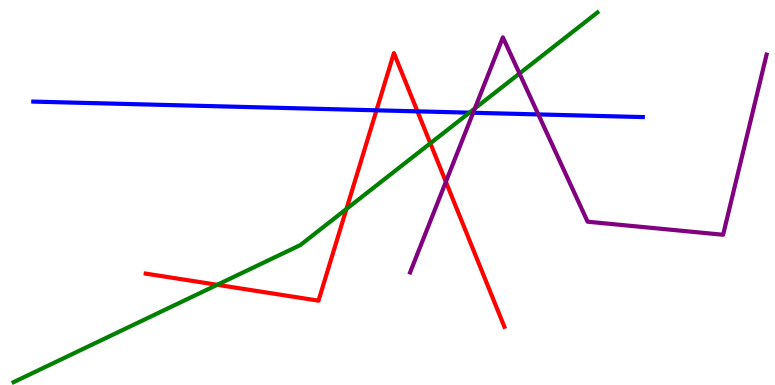[{'lines': ['blue', 'red'], 'intersections': [{'x': 4.86, 'y': 7.13}, {'x': 5.39, 'y': 7.11}]}, {'lines': ['green', 'red'], 'intersections': [{'x': 2.8, 'y': 2.6}, {'x': 4.47, 'y': 4.57}, {'x': 5.55, 'y': 6.28}]}, {'lines': ['purple', 'red'], 'intersections': [{'x': 5.75, 'y': 5.28}]}, {'lines': ['blue', 'green'], 'intersections': [{'x': 6.06, 'y': 7.07}]}, {'lines': ['blue', 'purple'], 'intersections': [{'x': 6.1, 'y': 7.07}, {'x': 6.95, 'y': 7.03}]}, {'lines': ['green', 'purple'], 'intersections': [{'x': 6.13, 'y': 7.18}, {'x': 6.7, 'y': 8.09}]}]